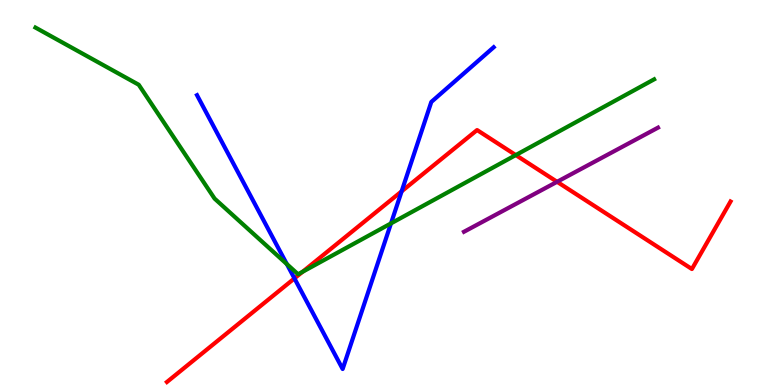[{'lines': ['blue', 'red'], 'intersections': [{'x': 3.8, 'y': 2.77}, {'x': 5.18, 'y': 5.03}]}, {'lines': ['green', 'red'], 'intersections': [{'x': 3.9, 'y': 2.94}, {'x': 6.66, 'y': 5.97}]}, {'lines': ['purple', 'red'], 'intersections': [{'x': 7.19, 'y': 5.28}]}, {'lines': ['blue', 'green'], 'intersections': [{'x': 3.7, 'y': 3.14}, {'x': 5.05, 'y': 4.2}]}, {'lines': ['blue', 'purple'], 'intersections': []}, {'lines': ['green', 'purple'], 'intersections': []}]